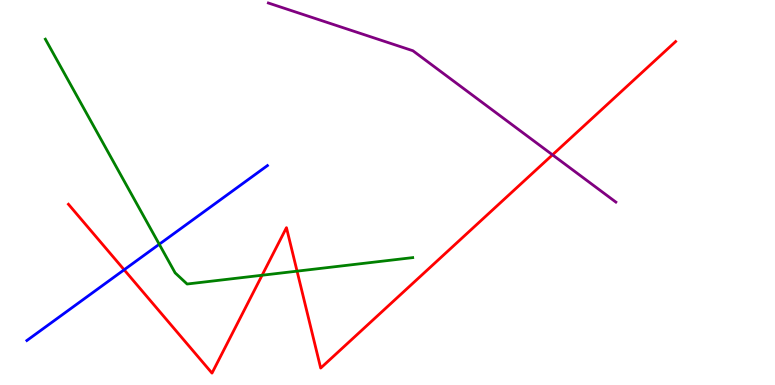[{'lines': ['blue', 'red'], 'intersections': [{'x': 1.6, 'y': 2.99}]}, {'lines': ['green', 'red'], 'intersections': [{'x': 3.38, 'y': 2.85}, {'x': 3.83, 'y': 2.96}]}, {'lines': ['purple', 'red'], 'intersections': [{'x': 7.13, 'y': 5.98}]}, {'lines': ['blue', 'green'], 'intersections': [{'x': 2.05, 'y': 3.66}]}, {'lines': ['blue', 'purple'], 'intersections': []}, {'lines': ['green', 'purple'], 'intersections': []}]